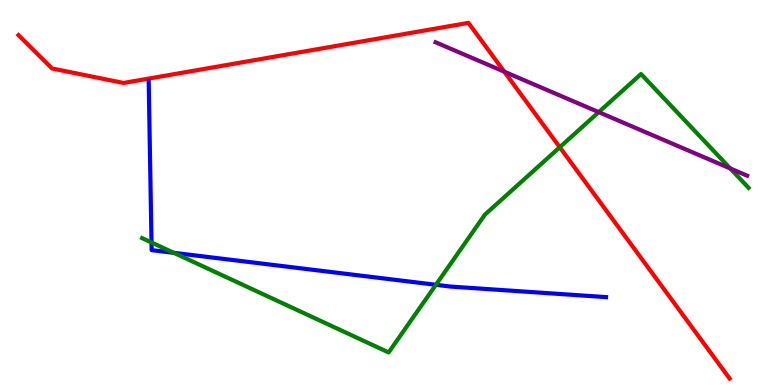[{'lines': ['blue', 'red'], 'intersections': []}, {'lines': ['green', 'red'], 'intersections': [{'x': 7.22, 'y': 6.18}]}, {'lines': ['purple', 'red'], 'intersections': [{'x': 6.51, 'y': 8.14}]}, {'lines': ['blue', 'green'], 'intersections': [{'x': 1.95, 'y': 3.7}, {'x': 2.24, 'y': 3.43}, {'x': 5.62, 'y': 2.6}]}, {'lines': ['blue', 'purple'], 'intersections': []}, {'lines': ['green', 'purple'], 'intersections': [{'x': 7.73, 'y': 7.09}, {'x': 9.42, 'y': 5.62}]}]